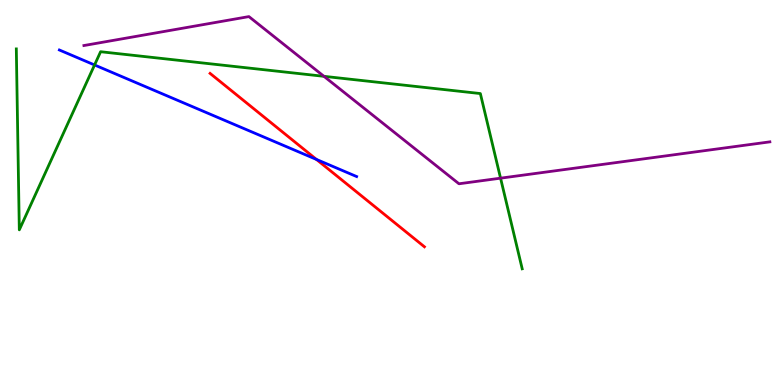[{'lines': ['blue', 'red'], 'intersections': [{'x': 4.08, 'y': 5.86}]}, {'lines': ['green', 'red'], 'intersections': []}, {'lines': ['purple', 'red'], 'intersections': []}, {'lines': ['blue', 'green'], 'intersections': [{'x': 1.22, 'y': 8.31}]}, {'lines': ['blue', 'purple'], 'intersections': []}, {'lines': ['green', 'purple'], 'intersections': [{'x': 4.18, 'y': 8.02}, {'x': 6.46, 'y': 5.37}]}]